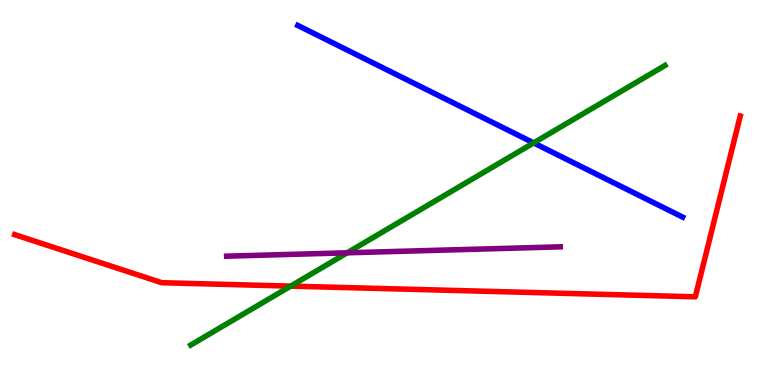[{'lines': ['blue', 'red'], 'intersections': []}, {'lines': ['green', 'red'], 'intersections': [{'x': 3.75, 'y': 2.57}]}, {'lines': ['purple', 'red'], 'intersections': []}, {'lines': ['blue', 'green'], 'intersections': [{'x': 6.89, 'y': 6.29}]}, {'lines': ['blue', 'purple'], 'intersections': []}, {'lines': ['green', 'purple'], 'intersections': [{'x': 4.48, 'y': 3.43}]}]